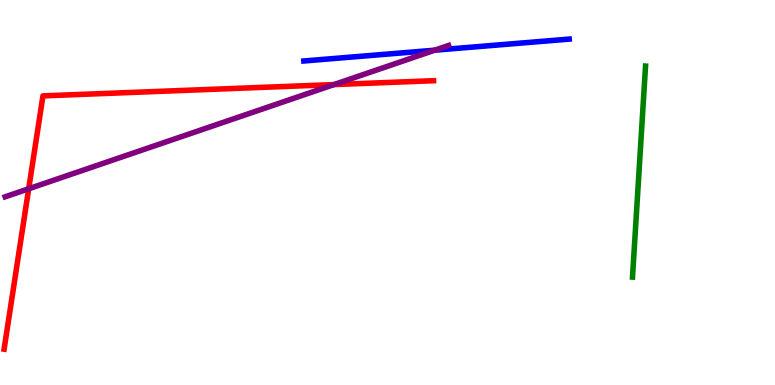[{'lines': ['blue', 'red'], 'intersections': []}, {'lines': ['green', 'red'], 'intersections': []}, {'lines': ['purple', 'red'], 'intersections': [{'x': 0.37, 'y': 5.1}, {'x': 4.31, 'y': 7.8}]}, {'lines': ['blue', 'green'], 'intersections': []}, {'lines': ['blue', 'purple'], 'intersections': [{'x': 5.61, 'y': 8.7}]}, {'lines': ['green', 'purple'], 'intersections': []}]